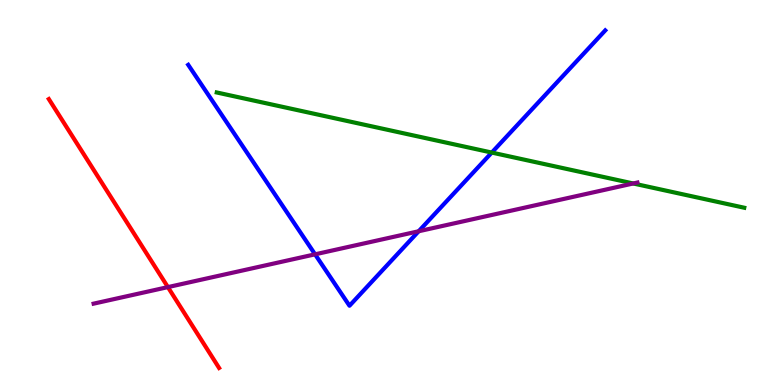[{'lines': ['blue', 'red'], 'intersections': []}, {'lines': ['green', 'red'], 'intersections': []}, {'lines': ['purple', 'red'], 'intersections': [{'x': 2.17, 'y': 2.54}]}, {'lines': ['blue', 'green'], 'intersections': [{'x': 6.35, 'y': 6.04}]}, {'lines': ['blue', 'purple'], 'intersections': [{'x': 4.07, 'y': 3.39}, {'x': 5.4, 'y': 3.99}]}, {'lines': ['green', 'purple'], 'intersections': [{'x': 8.17, 'y': 5.23}]}]